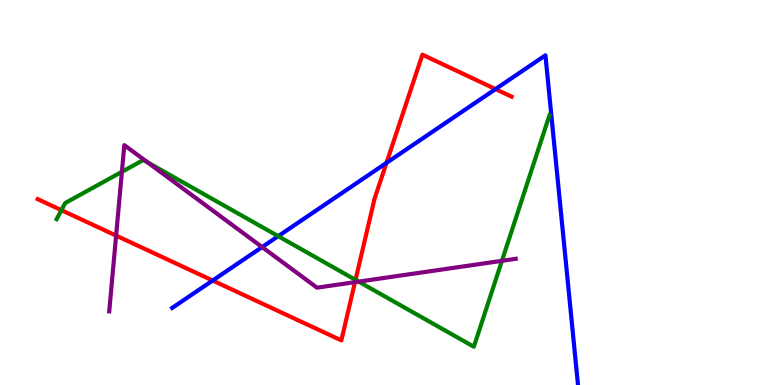[{'lines': ['blue', 'red'], 'intersections': [{'x': 2.74, 'y': 2.71}, {'x': 4.99, 'y': 5.77}, {'x': 6.39, 'y': 7.69}]}, {'lines': ['green', 'red'], 'intersections': [{'x': 0.792, 'y': 4.54}, {'x': 4.59, 'y': 2.73}]}, {'lines': ['purple', 'red'], 'intersections': [{'x': 1.5, 'y': 3.88}, {'x': 4.58, 'y': 2.67}]}, {'lines': ['blue', 'green'], 'intersections': [{'x': 3.59, 'y': 3.87}]}, {'lines': ['blue', 'purple'], 'intersections': [{'x': 3.38, 'y': 3.58}]}, {'lines': ['green', 'purple'], 'intersections': [{'x': 1.57, 'y': 5.54}, {'x': 1.9, 'y': 5.78}, {'x': 4.63, 'y': 2.69}, {'x': 6.48, 'y': 3.23}]}]